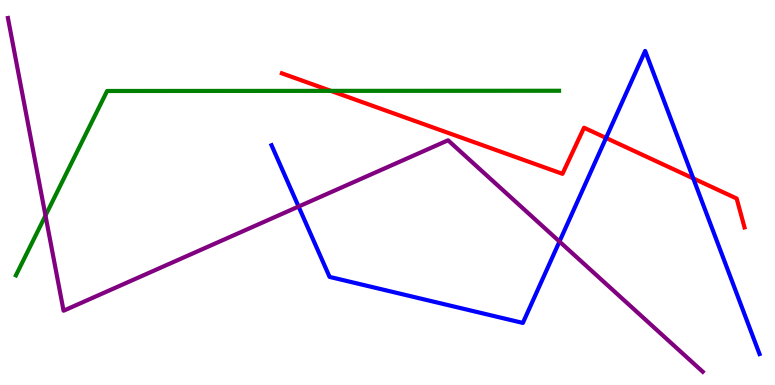[{'lines': ['blue', 'red'], 'intersections': [{'x': 7.82, 'y': 6.42}, {'x': 8.95, 'y': 5.37}]}, {'lines': ['green', 'red'], 'intersections': [{'x': 4.27, 'y': 7.64}]}, {'lines': ['purple', 'red'], 'intersections': []}, {'lines': ['blue', 'green'], 'intersections': []}, {'lines': ['blue', 'purple'], 'intersections': [{'x': 3.85, 'y': 4.64}, {'x': 7.22, 'y': 3.73}]}, {'lines': ['green', 'purple'], 'intersections': [{'x': 0.587, 'y': 4.4}]}]